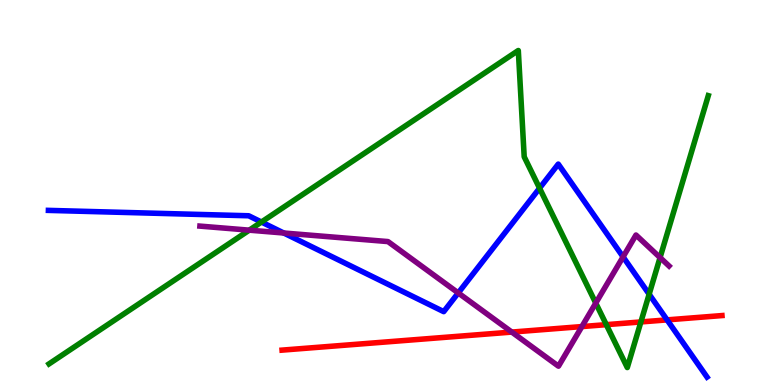[{'lines': ['blue', 'red'], 'intersections': [{'x': 8.61, 'y': 1.69}]}, {'lines': ['green', 'red'], 'intersections': [{'x': 7.82, 'y': 1.57}, {'x': 8.27, 'y': 1.64}]}, {'lines': ['purple', 'red'], 'intersections': [{'x': 6.6, 'y': 1.37}, {'x': 7.51, 'y': 1.52}]}, {'lines': ['blue', 'green'], 'intersections': [{'x': 3.37, 'y': 4.23}, {'x': 6.96, 'y': 5.11}, {'x': 8.38, 'y': 2.36}]}, {'lines': ['blue', 'purple'], 'intersections': [{'x': 3.66, 'y': 3.95}, {'x': 5.91, 'y': 2.39}, {'x': 8.04, 'y': 3.33}]}, {'lines': ['green', 'purple'], 'intersections': [{'x': 3.22, 'y': 4.02}, {'x': 7.69, 'y': 2.13}, {'x': 8.52, 'y': 3.31}]}]